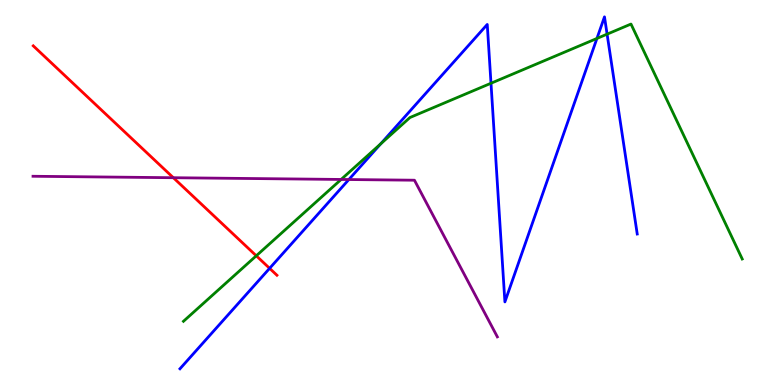[{'lines': ['blue', 'red'], 'intersections': [{'x': 3.48, 'y': 3.03}]}, {'lines': ['green', 'red'], 'intersections': [{'x': 3.31, 'y': 3.36}]}, {'lines': ['purple', 'red'], 'intersections': [{'x': 2.24, 'y': 5.38}]}, {'lines': ['blue', 'green'], 'intersections': [{'x': 4.91, 'y': 6.26}, {'x': 6.34, 'y': 7.84}, {'x': 7.7, 'y': 9.0}, {'x': 7.83, 'y': 9.11}]}, {'lines': ['blue', 'purple'], 'intersections': [{'x': 4.5, 'y': 5.34}]}, {'lines': ['green', 'purple'], 'intersections': [{'x': 4.4, 'y': 5.34}]}]